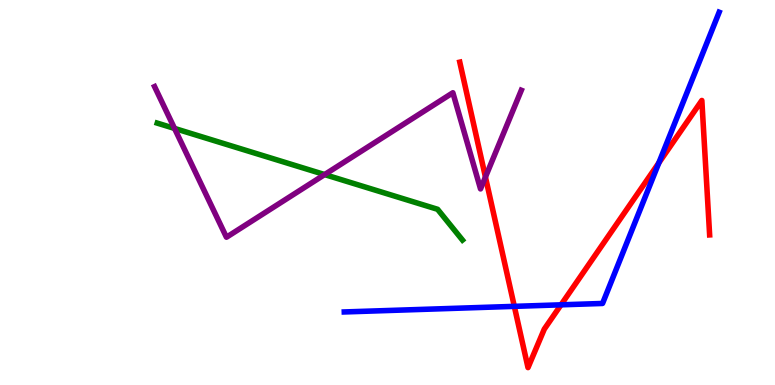[{'lines': ['blue', 'red'], 'intersections': [{'x': 6.64, 'y': 2.04}, {'x': 7.24, 'y': 2.08}, {'x': 8.5, 'y': 5.77}]}, {'lines': ['green', 'red'], 'intersections': []}, {'lines': ['purple', 'red'], 'intersections': [{'x': 6.26, 'y': 5.4}]}, {'lines': ['blue', 'green'], 'intersections': []}, {'lines': ['blue', 'purple'], 'intersections': []}, {'lines': ['green', 'purple'], 'intersections': [{'x': 2.25, 'y': 6.66}, {'x': 4.19, 'y': 5.47}]}]